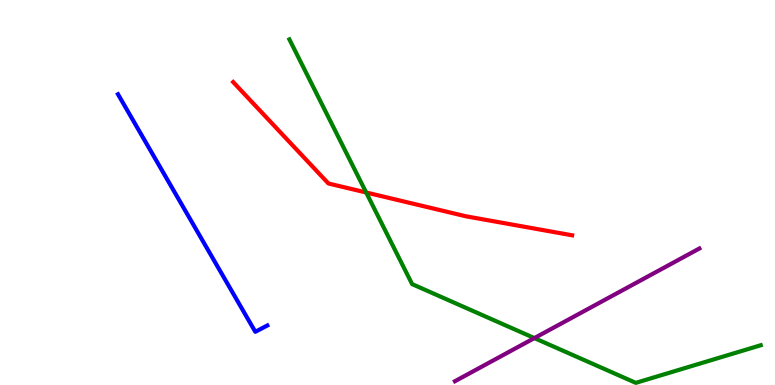[{'lines': ['blue', 'red'], 'intersections': []}, {'lines': ['green', 'red'], 'intersections': [{'x': 4.72, 'y': 5.0}]}, {'lines': ['purple', 'red'], 'intersections': []}, {'lines': ['blue', 'green'], 'intersections': []}, {'lines': ['blue', 'purple'], 'intersections': []}, {'lines': ['green', 'purple'], 'intersections': [{'x': 6.9, 'y': 1.22}]}]